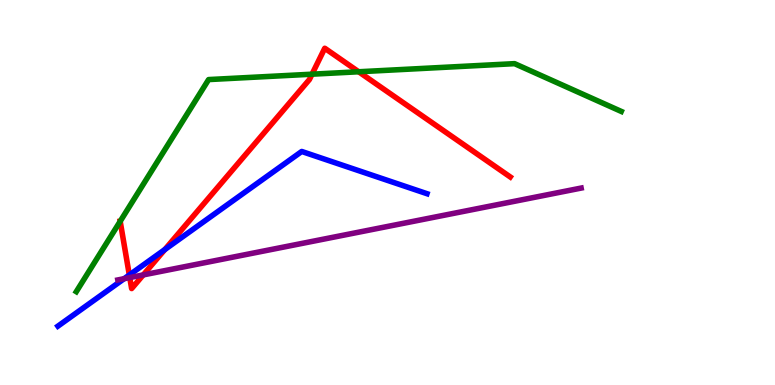[{'lines': ['blue', 'red'], 'intersections': [{'x': 1.67, 'y': 2.86}, {'x': 2.13, 'y': 3.52}]}, {'lines': ['green', 'red'], 'intersections': [{'x': 1.55, 'y': 4.25}, {'x': 4.03, 'y': 8.07}, {'x': 4.63, 'y': 8.14}]}, {'lines': ['purple', 'red'], 'intersections': [{'x': 1.67, 'y': 2.79}, {'x': 1.85, 'y': 2.86}]}, {'lines': ['blue', 'green'], 'intersections': []}, {'lines': ['blue', 'purple'], 'intersections': [{'x': 1.6, 'y': 2.76}]}, {'lines': ['green', 'purple'], 'intersections': []}]